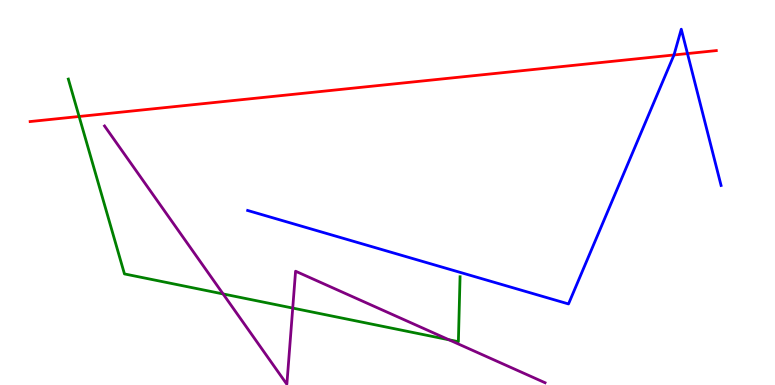[{'lines': ['blue', 'red'], 'intersections': [{'x': 8.7, 'y': 8.57}, {'x': 8.87, 'y': 8.61}]}, {'lines': ['green', 'red'], 'intersections': [{'x': 1.02, 'y': 6.97}]}, {'lines': ['purple', 'red'], 'intersections': []}, {'lines': ['blue', 'green'], 'intersections': []}, {'lines': ['blue', 'purple'], 'intersections': []}, {'lines': ['green', 'purple'], 'intersections': [{'x': 2.88, 'y': 2.37}, {'x': 3.78, 'y': 2.0}, {'x': 5.79, 'y': 1.17}]}]